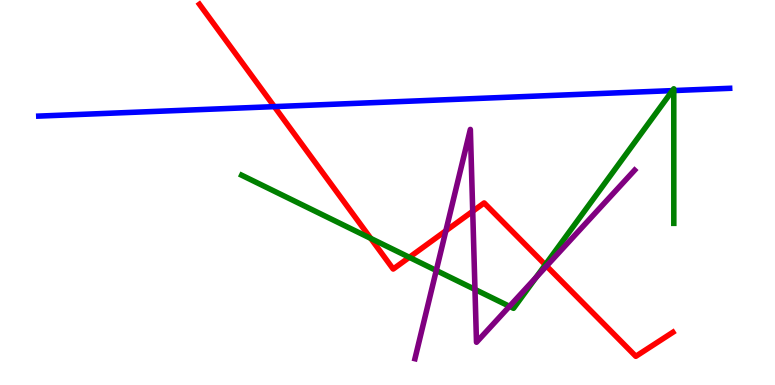[{'lines': ['blue', 'red'], 'intersections': [{'x': 3.54, 'y': 7.23}]}, {'lines': ['green', 'red'], 'intersections': [{'x': 4.78, 'y': 3.81}, {'x': 5.28, 'y': 3.32}, {'x': 7.04, 'y': 3.12}]}, {'lines': ['purple', 'red'], 'intersections': [{'x': 5.75, 'y': 4.01}, {'x': 6.1, 'y': 4.51}, {'x': 7.05, 'y': 3.09}]}, {'lines': ['blue', 'green'], 'intersections': [{'x': 8.68, 'y': 7.65}, {'x': 8.69, 'y': 7.65}]}, {'lines': ['blue', 'purple'], 'intersections': []}, {'lines': ['green', 'purple'], 'intersections': [{'x': 5.63, 'y': 2.97}, {'x': 6.13, 'y': 2.48}, {'x': 6.57, 'y': 2.04}, {'x': 6.92, 'y': 2.79}]}]